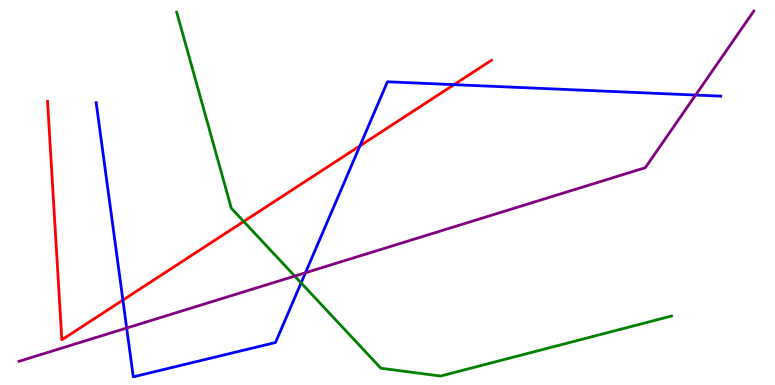[{'lines': ['blue', 'red'], 'intersections': [{'x': 1.59, 'y': 2.21}, {'x': 4.64, 'y': 6.21}, {'x': 5.86, 'y': 7.8}]}, {'lines': ['green', 'red'], 'intersections': [{'x': 3.14, 'y': 4.25}]}, {'lines': ['purple', 'red'], 'intersections': []}, {'lines': ['blue', 'green'], 'intersections': [{'x': 3.89, 'y': 2.65}]}, {'lines': ['blue', 'purple'], 'intersections': [{'x': 1.63, 'y': 1.48}, {'x': 3.94, 'y': 2.92}, {'x': 8.98, 'y': 7.53}]}, {'lines': ['green', 'purple'], 'intersections': [{'x': 3.8, 'y': 2.83}]}]